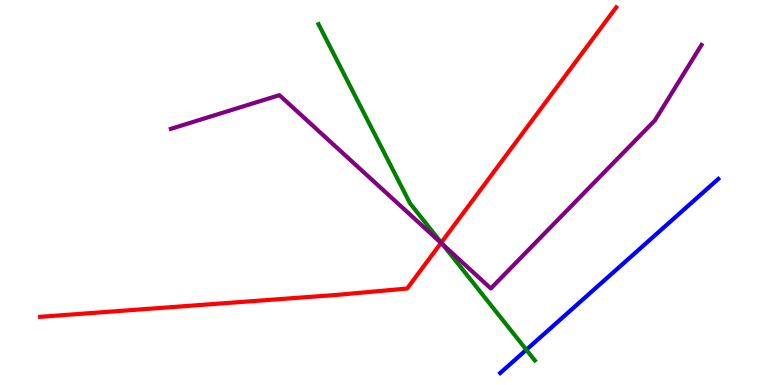[{'lines': ['blue', 'red'], 'intersections': []}, {'lines': ['green', 'red'], 'intersections': [{'x': 5.69, 'y': 3.7}]}, {'lines': ['purple', 'red'], 'intersections': [{'x': 5.69, 'y': 3.69}]}, {'lines': ['blue', 'green'], 'intersections': [{'x': 6.79, 'y': 0.915}]}, {'lines': ['blue', 'purple'], 'intersections': []}, {'lines': ['green', 'purple'], 'intersections': [{'x': 5.71, 'y': 3.65}]}]